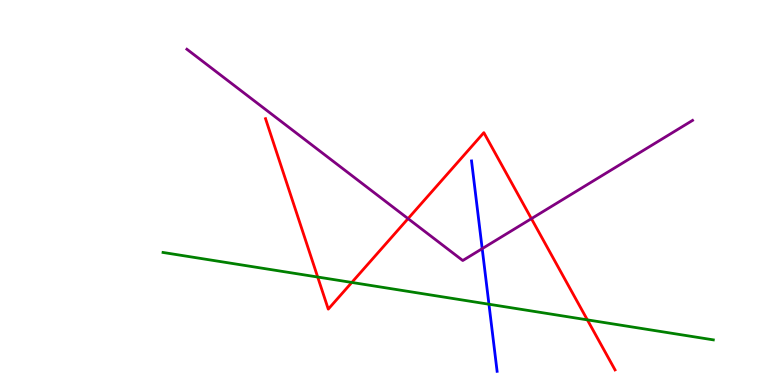[{'lines': ['blue', 'red'], 'intersections': []}, {'lines': ['green', 'red'], 'intersections': [{'x': 4.1, 'y': 2.8}, {'x': 4.54, 'y': 2.66}, {'x': 7.58, 'y': 1.69}]}, {'lines': ['purple', 'red'], 'intersections': [{'x': 5.27, 'y': 4.32}, {'x': 6.86, 'y': 4.32}]}, {'lines': ['blue', 'green'], 'intersections': [{'x': 6.31, 'y': 2.1}]}, {'lines': ['blue', 'purple'], 'intersections': [{'x': 6.22, 'y': 3.54}]}, {'lines': ['green', 'purple'], 'intersections': []}]